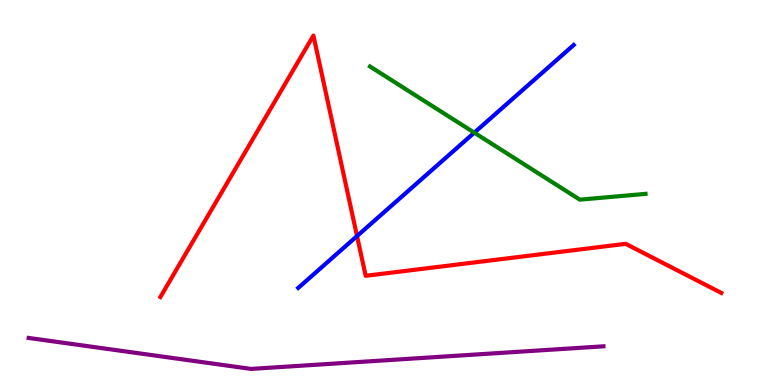[{'lines': ['blue', 'red'], 'intersections': [{'x': 4.61, 'y': 3.87}]}, {'lines': ['green', 'red'], 'intersections': []}, {'lines': ['purple', 'red'], 'intersections': []}, {'lines': ['blue', 'green'], 'intersections': [{'x': 6.12, 'y': 6.55}]}, {'lines': ['blue', 'purple'], 'intersections': []}, {'lines': ['green', 'purple'], 'intersections': []}]